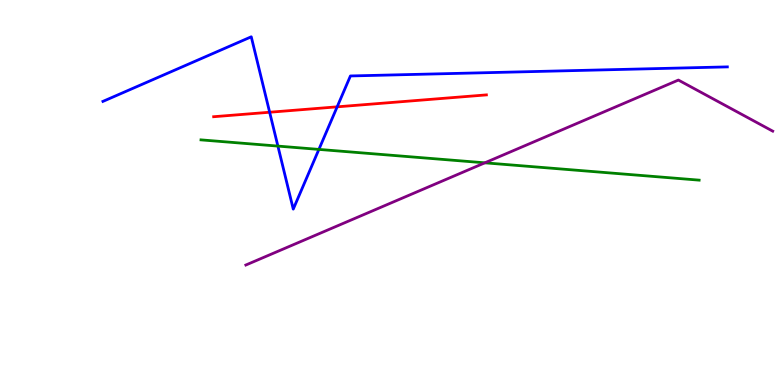[{'lines': ['blue', 'red'], 'intersections': [{'x': 3.48, 'y': 7.08}, {'x': 4.35, 'y': 7.23}]}, {'lines': ['green', 'red'], 'intersections': []}, {'lines': ['purple', 'red'], 'intersections': []}, {'lines': ['blue', 'green'], 'intersections': [{'x': 3.59, 'y': 6.21}, {'x': 4.11, 'y': 6.12}]}, {'lines': ['blue', 'purple'], 'intersections': []}, {'lines': ['green', 'purple'], 'intersections': [{'x': 6.26, 'y': 5.77}]}]